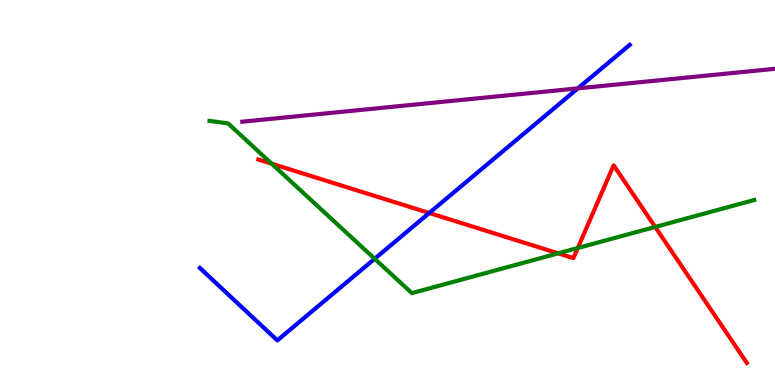[{'lines': ['blue', 'red'], 'intersections': [{'x': 5.54, 'y': 4.47}]}, {'lines': ['green', 'red'], 'intersections': [{'x': 3.51, 'y': 5.75}, {'x': 7.2, 'y': 3.42}, {'x': 7.46, 'y': 3.56}, {'x': 8.45, 'y': 4.11}]}, {'lines': ['purple', 'red'], 'intersections': []}, {'lines': ['blue', 'green'], 'intersections': [{'x': 4.83, 'y': 3.28}]}, {'lines': ['blue', 'purple'], 'intersections': [{'x': 7.46, 'y': 7.7}]}, {'lines': ['green', 'purple'], 'intersections': []}]